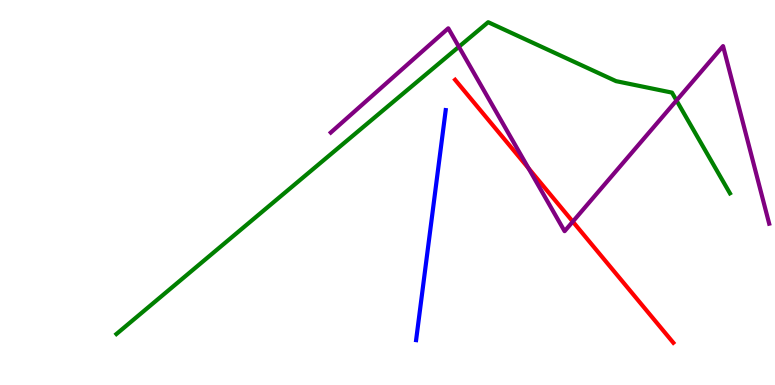[{'lines': ['blue', 'red'], 'intersections': []}, {'lines': ['green', 'red'], 'intersections': []}, {'lines': ['purple', 'red'], 'intersections': [{'x': 6.82, 'y': 5.63}, {'x': 7.39, 'y': 4.24}]}, {'lines': ['blue', 'green'], 'intersections': []}, {'lines': ['blue', 'purple'], 'intersections': []}, {'lines': ['green', 'purple'], 'intersections': [{'x': 5.92, 'y': 8.78}, {'x': 8.73, 'y': 7.39}]}]